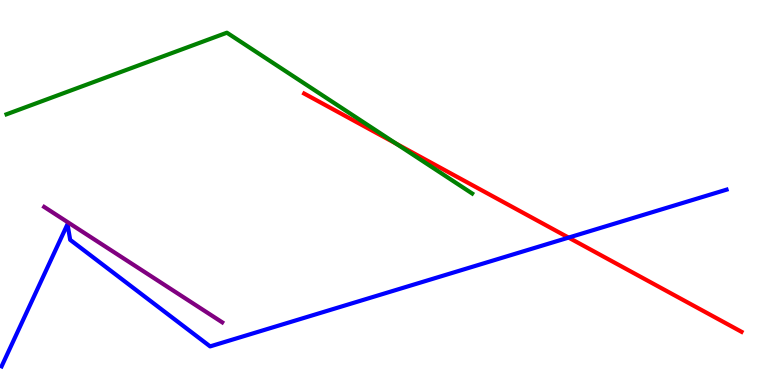[{'lines': ['blue', 'red'], 'intersections': [{'x': 7.34, 'y': 3.83}]}, {'lines': ['green', 'red'], 'intersections': [{'x': 5.11, 'y': 6.27}]}, {'lines': ['purple', 'red'], 'intersections': []}, {'lines': ['blue', 'green'], 'intersections': []}, {'lines': ['blue', 'purple'], 'intersections': []}, {'lines': ['green', 'purple'], 'intersections': []}]